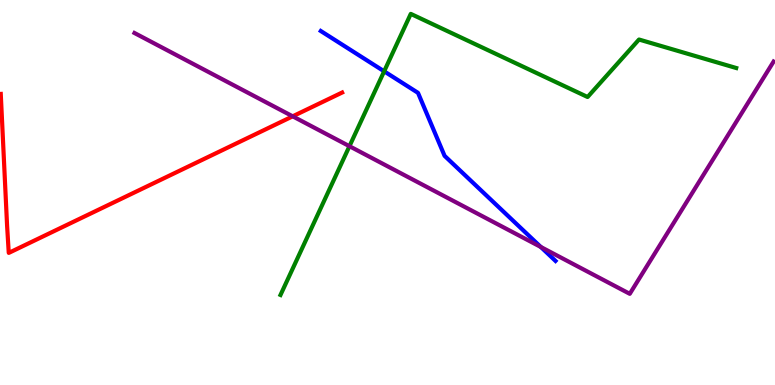[{'lines': ['blue', 'red'], 'intersections': []}, {'lines': ['green', 'red'], 'intersections': []}, {'lines': ['purple', 'red'], 'intersections': [{'x': 3.78, 'y': 6.98}]}, {'lines': ['blue', 'green'], 'intersections': [{'x': 4.96, 'y': 8.15}]}, {'lines': ['blue', 'purple'], 'intersections': [{'x': 6.98, 'y': 3.59}]}, {'lines': ['green', 'purple'], 'intersections': [{'x': 4.51, 'y': 6.2}]}]